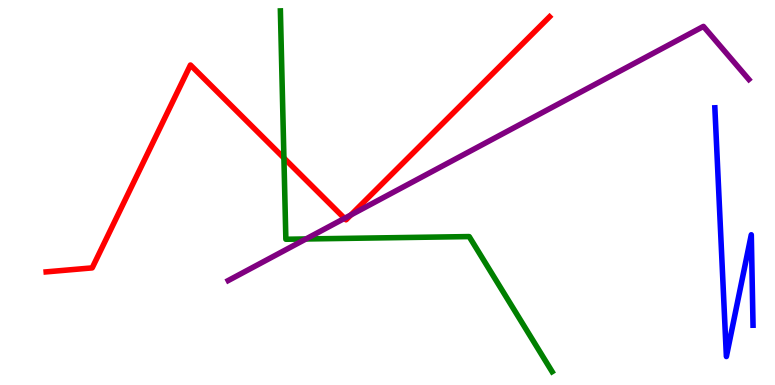[{'lines': ['blue', 'red'], 'intersections': []}, {'lines': ['green', 'red'], 'intersections': [{'x': 3.66, 'y': 5.9}]}, {'lines': ['purple', 'red'], 'intersections': [{'x': 4.45, 'y': 4.33}, {'x': 4.53, 'y': 4.42}]}, {'lines': ['blue', 'green'], 'intersections': []}, {'lines': ['blue', 'purple'], 'intersections': []}, {'lines': ['green', 'purple'], 'intersections': [{'x': 3.95, 'y': 3.79}]}]